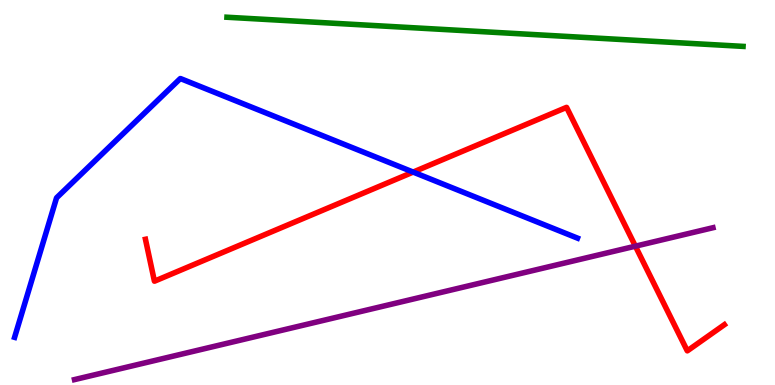[{'lines': ['blue', 'red'], 'intersections': [{'x': 5.33, 'y': 5.53}]}, {'lines': ['green', 'red'], 'intersections': []}, {'lines': ['purple', 'red'], 'intersections': [{'x': 8.2, 'y': 3.61}]}, {'lines': ['blue', 'green'], 'intersections': []}, {'lines': ['blue', 'purple'], 'intersections': []}, {'lines': ['green', 'purple'], 'intersections': []}]